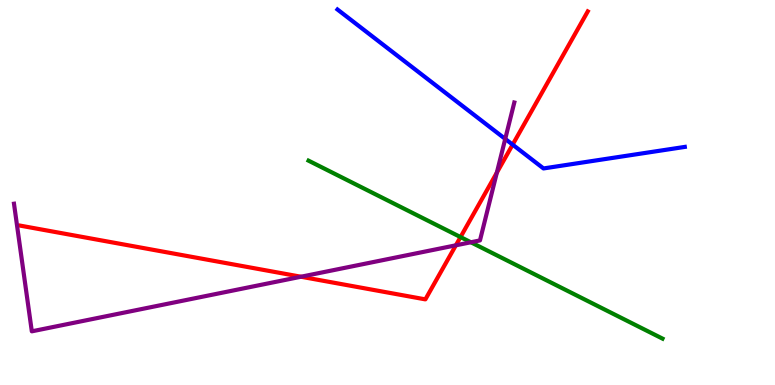[{'lines': ['blue', 'red'], 'intersections': [{'x': 6.61, 'y': 6.24}]}, {'lines': ['green', 'red'], 'intersections': [{'x': 5.94, 'y': 3.84}]}, {'lines': ['purple', 'red'], 'intersections': [{'x': 3.88, 'y': 2.81}, {'x': 5.88, 'y': 3.63}, {'x': 6.41, 'y': 5.52}]}, {'lines': ['blue', 'green'], 'intersections': []}, {'lines': ['blue', 'purple'], 'intersections': [{'x': 6.52, 'y': 6.39}]}, {'lines': ['green', 'purple'], 'intersections': [{'x': 6.08, 'y': 3.71}]}]